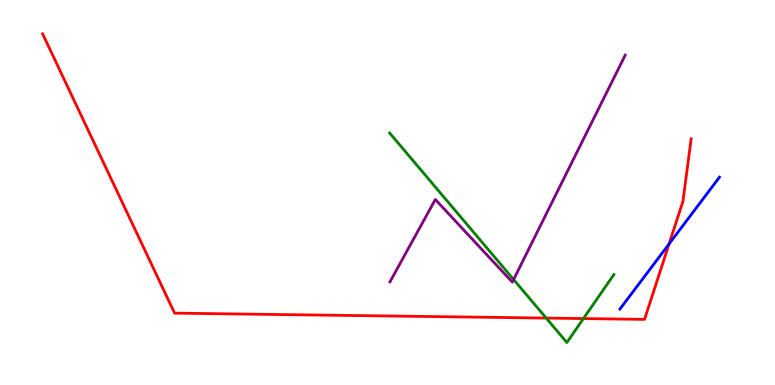[{'lines': ['blue', 'red'], 'intersections': [{'x': 8.63, 'y': 3.66}]}, {'lines': ['green', 'red'], 'intersections': [{'x': 7.05, 'y': 1.74}, {'x': 7.53, 'y': 1.73}]}, {'lines': ['purple', 'red'], 'intersections': []}, {'lines': ['blue', 'green'], 'intersections': []}, {'lines': ['blue', 'purple'], 'intersections': []}, {'lines': ['green', 'purple'], 'intersections': [{'x': 6.63, 'y': 2.74}]}]